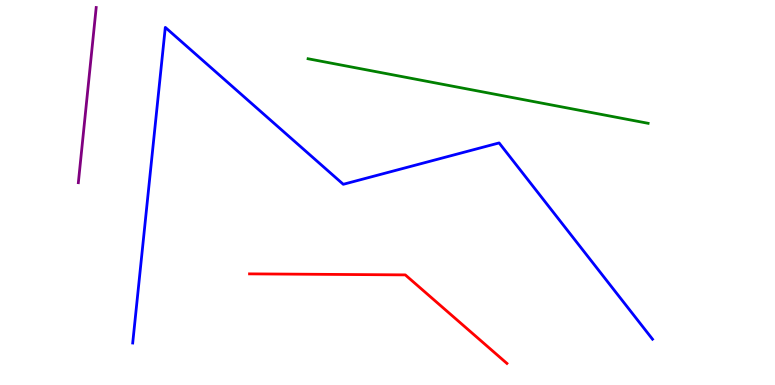[{'lines': ['blue', 'red'], 'intersections': []}, {'lines': ['green', 'red'], 'intersections': []}, {'lines': ['purple', 'red'], 'intersections': []}, {'lines': ['blue', 'green'], 'intersections': []}, {'lines': ['blue', 'purple'], 'intersections': []}, {'lines': ['green', 'purple'], 'intersections': []}]